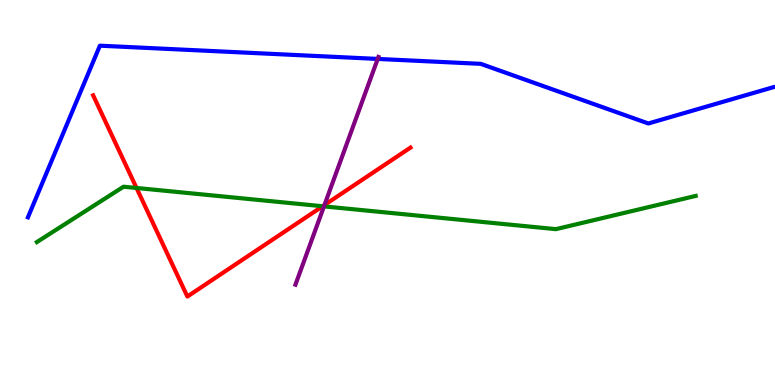[{'lines': ['blue', 'red'], 'intersections': []}, {'lines': ['green', 'red'], 'intersections': [{'x': 1.76, 'y': 5.12}, {'x': 4.16, 'y': 4.64}]}, {'lines': ['purple', 'red'], 'intersections': [{'x': 4.19, 'y': 4.68}]}, {'lines': ['blue', 'green'], 'intersections': []}, {'lines': ['blue', 'purple'], 'intersections': [{'x': 4.87, 'y': 8.47}]}, {'lines': ['green', 'purple'], 'intersections': [{'x': 4.18, 'y': 4.64}]}]